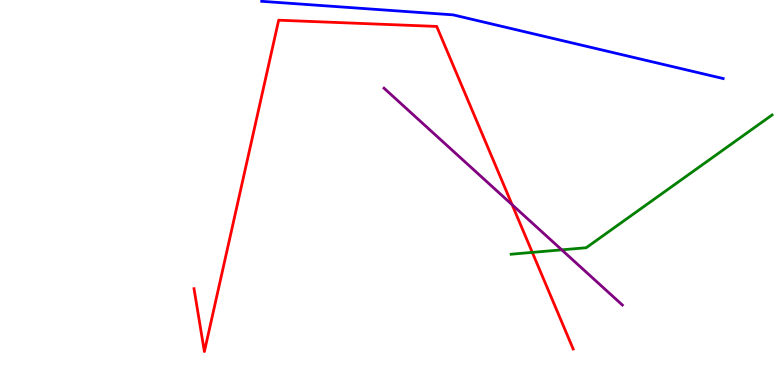[{'lines': ['blue', 'red'], 'intersections': []}, {'lines': ['green', 'red'], 'intersections': [{'x': 6.87, 'y': 3.44}]}, {'lines': ['purple', 'red'], 'intersections': [{'x': 6.61, 'y': 4.68}]}, {'lines': ['blue', 'green'], 'intersections': []}, {'lines': ['blue', 'purple'], 'intersections': []}, {'lines': ['green', 'purple'], 'intersections': [{'x': 7.25, 'y': 3.51}]}]